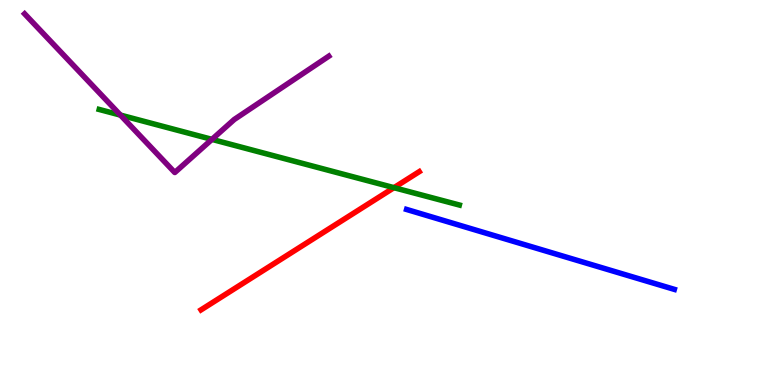[{'lines': ['blue', 'red'], 'intersections': []}, {'lines': ['green', 'red'], 'intersections': [{'x': 5.08, 'y': 5.13}]}, {'lines': ['purple', 'red'], 'intersections': []}, {'lines': ['blue', 'green'], 'intersections': []}, {'lines': ['blue', 'purple'], 'intersections': []}, {'lines': ['green', 'purple'], 'intersections': [{'x': 1.55, 'y': 7.01}, {'x': 2.73, 'y': 6.38}]}]